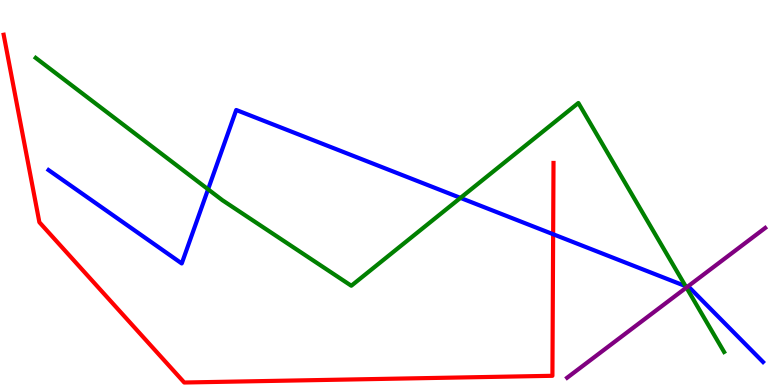[{'lines': ['blue', 'red'], 'intersections': [{'x': 7.14, 'y': 3.92}]}, {'lines': ['green', 'red'], 'intersections': []}, {'lines': ['purple', 'red'], 'intersections': []}, {'lines': ['blue', 'green'], 'intersections': [{'x': 2.68, 'y': 5.08}, {'x': 5.94, 'y': 4.86}, {'x': 8.85, 'y': 2.57}]}, {'lines': ['blue', 'purple'], 'intersections': [{'x': 8.87, 'y': 2.55}]}, {'lines': ['green', 'purple'], 'intersections': [{'x': 8.86, 'y': 2.53}]}]